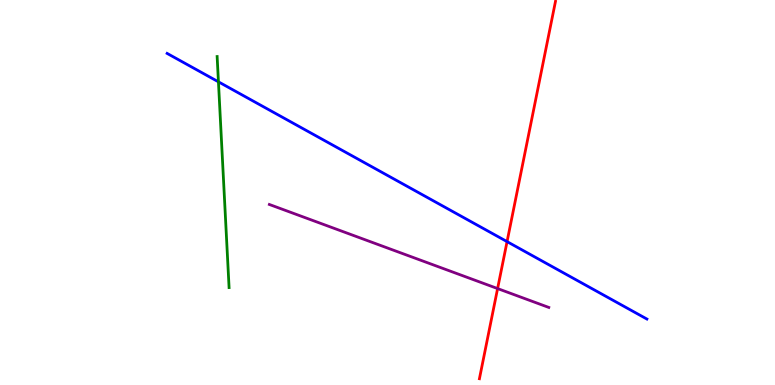[{'lines': ['blue', 'red'], 'intersections': [{'x': 6.54, 'y': 3.72}]}, {'lines': ['green', 'red'], 'intersections': []}, {'lines': ['purple', 'red'], 'intersections': [{'x': 6.42, 'y': 2.5}]}, {'lines': ['blue', 'green'], 'intersections': [{'x': 2.82, 'y': 7.87}]}, {'lines': ['blue', 'purple'], 'intersections': []}, {'lines': ['green', 'purple'], 'intersections': []}]